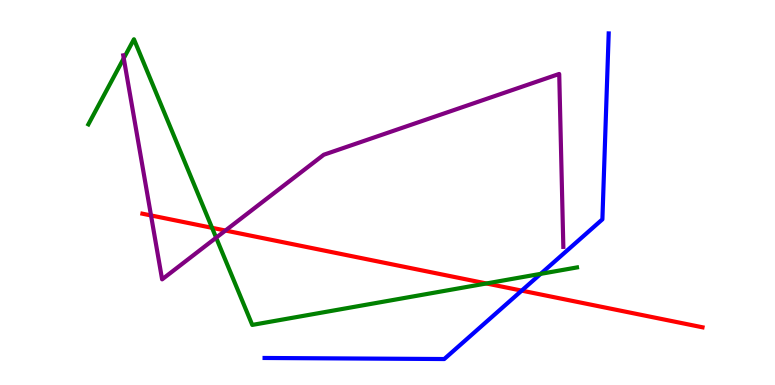[{'lines': ['blue', 'red'], 'intersections': [{'x': 6.73, 'y': 2.45}]}, {'lines': ['green', 'red'], 'intersections': [{'x': 2.74, 'y': 4.08}, {'x': 6.28, 'y': 2.64}]}, {'lines': ['purple', 'red'], 'intersections': [{'x': 1.95, 'y': 4.4}, {'x': 2.91, 'y': 4.01}]}, {'lines': ['blue', 'green'], 'intersections': [{'x': 6.98, 'y': 2.89}]}, {'lines': ['blue', 'purple'], 'intersections': []}, {'lines': ['green', 'purple'], 'intersections': [{'x': 1.6, 'y': 8.49}, {'x': 2.79, 'y': 3.83}]}]